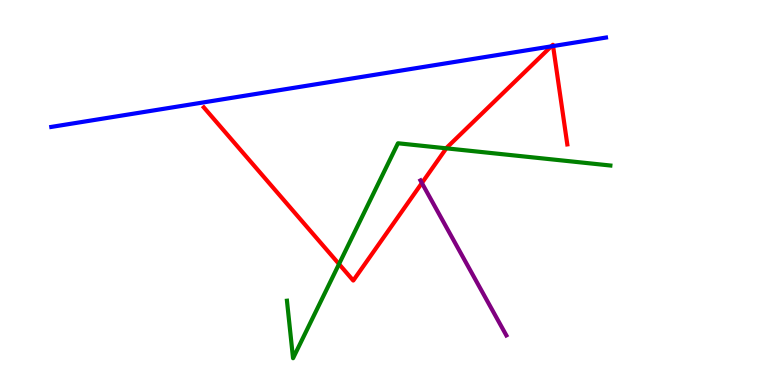[{'lines': ['blue', 'red'], 'intersections': [{'x': 7.11, 'y': 8.8}, {'x': 7.14, 'y': 8.8}]}, {'lines': ['green', 'red'], 'intersections': [{'x': 4.37, 'y': 3.14}, {'x': 5.76, 'y': 6.15}]}, {'lines': ['purple', 'red'], 'intersections': [{'x': 5.44, 'y': 5.25}]}, {'lines': ['blue', 'green'], 'intersections': []}, {'lines': ['blue', 'purple'], 'intersections': []}, {'lines': ['green', 'purple'], 'intersections': []}]